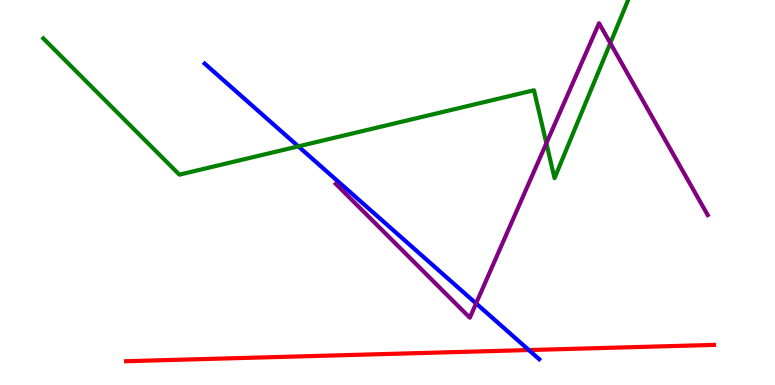[{'lines': ['blue', 'red'], 'intersections': [{'x': 6.82, 'y': 0.908}]}, {'lines': ['green', 'red'], 'intersections': []}, {'lines': ['purple', 'red'], 'intersections': []}, {'lines': ['blue', 'green'], 'intersections': [{'x': 3.85, 'y': 6.2}]}, {'lines': ['blue', 'purple'], 'intersections': [{'x': 6.14, 'y': 2.12}]}, {'lines': ['green', 'purple'], 'intersections': [{'x': 7.05, 'y': 6.28}, {'x': 7.88, 'y': 8.88}]}]